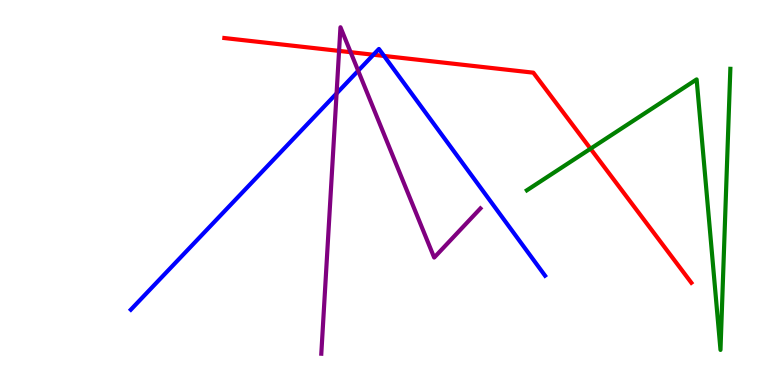[{'lines': ['blue', 'red'], 'intersections': [{'x': 4.82, 'y': 8.58}, {'x': 4.96, 'y': 8.55}]}, {'lines': ['green', 'red'], 'intersections': [{'x': 7.62, 'y': 6.14}]}, {'lines': ['purple', 'red'], 'intersections': [{'x': 4.38, 'y': 8.68}, {'x': 4.52, 'y': 8.64}]}, {'lines': ['blue', 'green'], 'intersections': []}, {'lines': ['blue', 'purple'], 'intersections': [{'x': 4.34, 'y': 7.57}, {'x': 4.62, 'y': 8.16}]}, {'lines': ['green', 'purple'], 'intersections': []}]